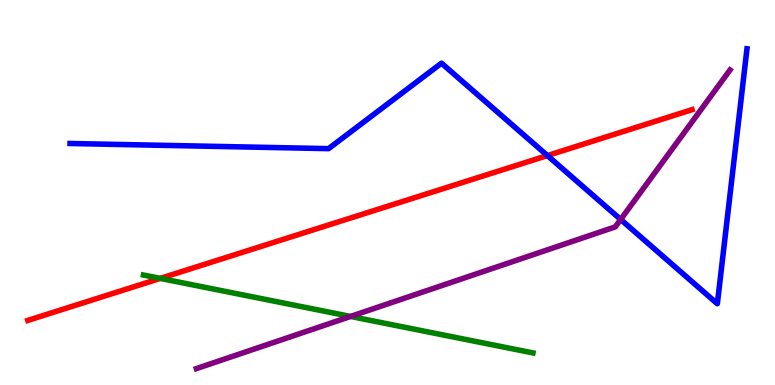[{'lines': ['blue', 'red'], 'intersections': [{'x': 7.06, 'y': 5.96}]}, {'lines': ['green', 'red'], 'intersections': [{'x': 2.07, 'y': 2.77}]}, {'lines': ['purple', 'red'], 'intersections': []}, {'lines': ['blue', 'green'], 'intersections': []}, {'lines': ['blue', 'purple'], 'intersections': [{'x': 8.01, 'y': 4.3}]}, {'lines': ['green', 'purple'], 'intersections': [{'x': 4.52, 'y': 1.78}]}]